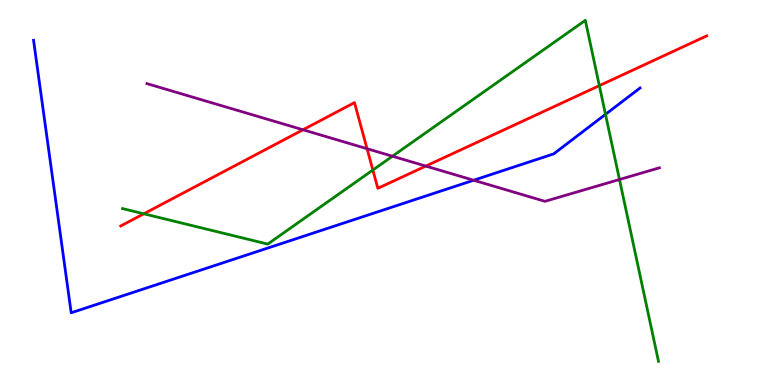[{'lines': ['blue', 'red'], 'intersections': []}, {'lines': ['green', 'red'], 'intersections': [{'x': 1.86, 'y': 4.45}, {'x': 4.81, 'y': 5.58}, {'x': 7.73, 'y': 7.78}]}, {'lines': ['purple', 'red'], 'intersections': [{'x': 3.91, 'y': 6.63}, {'x': 4.74, 'y': 6.14}, {'x': 5.49, 'y': 5.69}]}, {'lines': ['blue', 'green'], 'intersections': [{'x': 7.81, 'y': 7.03}]}, {'lines': ['blue', 'purple'], 'intersections': [{'x': 6.11, 'y': 5.32}]}, {'lines': ['green', 'purple'], 'intersections': [{'x': 5.06, 'y': 5.94}, {'x': 7.99, 'y': 5.34}]}]